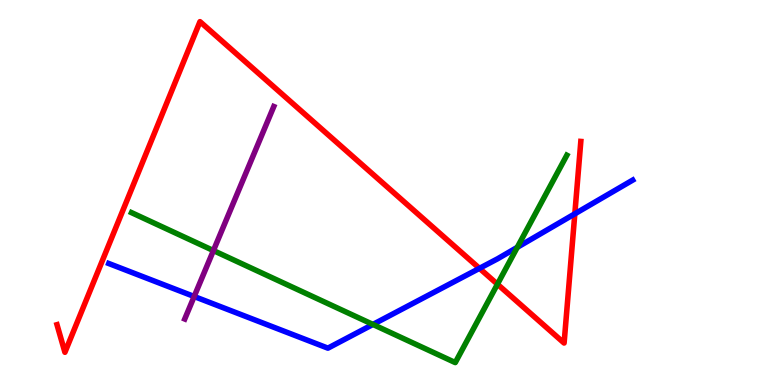[{'lines': ['blue', 'red'], 'intersections': [{'x': 6.19, 'y': 3.03}, {'x': 7.42, 'y': 4.45}]}, {'lines': ['green', 'red'], 'intersections': [{'x': 6.42, 'y': 2.62}]}, {'lines': ['purple', 'red'], 'intersections': []}, {'lines': ['blue', 'green'], 'intersections': [{'x': 4.81, 'y': 1.57}, {'x': 6.67, 'y': 3.58}]}, {'lines': ['blue', 'purple'], 'intersections': [{'x': 2.51, 'y': 2.3}]}, {'lines': ['green', 'purple'], 'intersections': [{'x': 2.75, 'y': 3.49}]}]